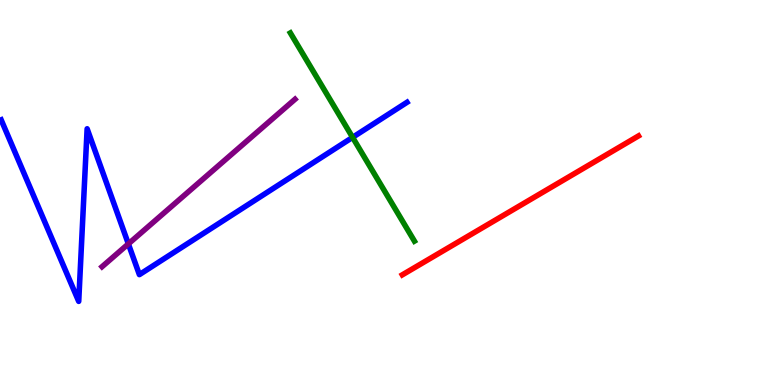[{'lines': ['blue', 'red'], 'intersections': []}, {'lines': ['green', 'red'], 'intersections': []}, {'lines': ['purple', 'red'], 'intersections': []}, {'lines': ['blue', 'green'], 'intersections': [{'x': 4.55, 'y': 6.43}]}, {'lines': ['blue', 'purple'], 'intersections': [{'x': 1.66, 'y': 3.67}]}, {'lines': ['green', 'purple'], 'intersections': []}]